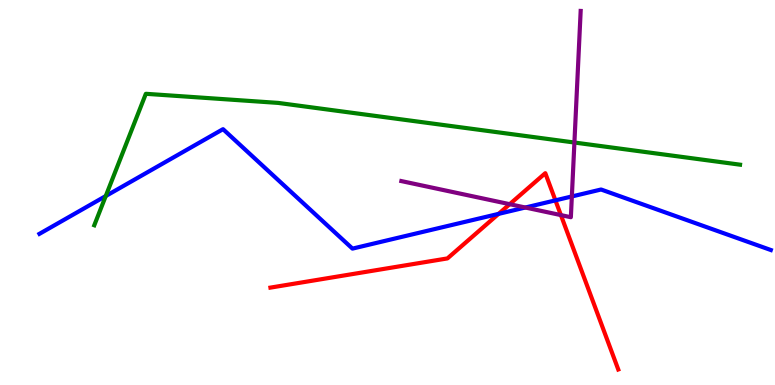[{'lines': ['blue', 'red'], 'intersections': [{'x': 6.43, 'y': 4.44}, {'x': 7.17, 'y': 4.8}]}, {'lines': ['green', 'red'], 'intersections': []}, {'lines': ['purple', 'red'], 'intersections': [{'x': 6.58, 'y': 4.7}, {'x': 7.24, 'y': 4.41}]}, {'lines': ['blue', 'green'], 'intersections': [{'x': 1.36, 'y': 4.91}]}, {'lines': ['blue', 'purple'], 'intersections': [{'x': 6.78, 'y': 4.61}, {'x': 7.38, 'y': 4.9}]}, {'lines': ['green', 'purple'], 'intersections': [{'x': 7.41, 'y': 6.3}]}]